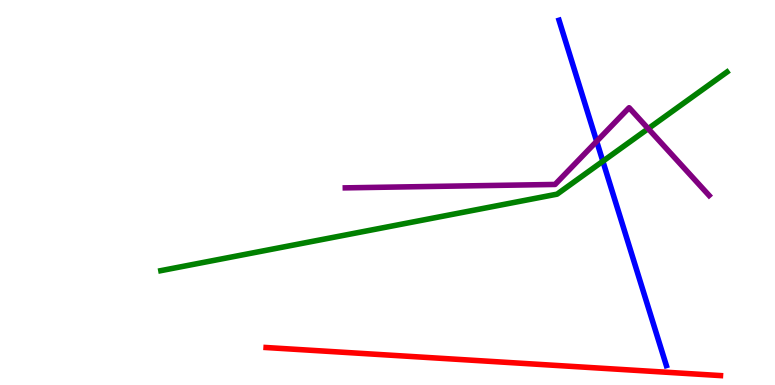[{'lines': ['blue', 'red'], 'intersections': []}, {'lines': ['green', 'red'], 'intersections': []}, {'lines': ['purple', 'red'], 'intersections': []}, {'lines': ['blue', 'green'], 'intersections': [{'x': 7.78, 'y': 5.81}]}, {'lines': ['blue', 'purple'], 'intersections': [{'x': 7.7, 'y': 6.33}]}, {'lines': ['green', 'purple'], 'intersections': [{'x': 8.36, 'y': 6.66}]}]